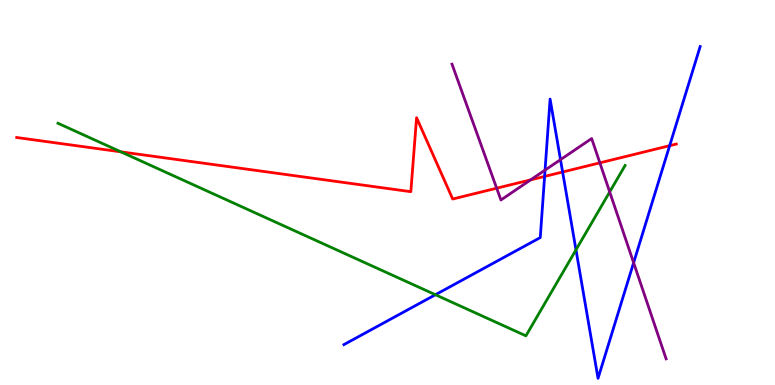[{'lines': ['blue', 'red'], 'intersections': [{'x': 7.03, 'y': 5.42}, {'x': 7.26, 'y': 5.53}, {'x': 8.64, 'y': 6.22}]}, {'lines': ['green', 'red'], 'intersections': [{'x': 1.56, 'y': 6.06}]}, {'lines': ['purple', 'red'], 'intersections': [{'x': 6.41, 'y': 5.11}, {'x': 6.85, 'y': 5.33}, {'x': 7.74, 'y': 5.77}]}, {'lines': ['blue', 'green'], 'intersections': [{'x': 5.62, 'y': 2.34}, {'x': 7.43, 'y': 3.51}]}, {'lines': ['blue', 'purple'], 'intersections': [{'x': 7.03, 'y': 5.58}, {'x': 7.23, 'y': 5.85}, {'x': 8.18, 'y': 3.18}]}, {'lines': ['green', 'purple'], 'intersections': [{'x': 7.87, 'y': 5.01}]}]